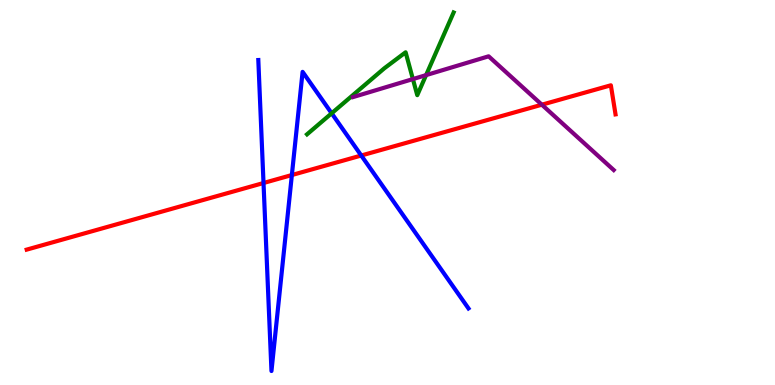[{'lines': ['blue', 'red'], 'intersections': [{'x': 3.4, 'y': 5.25}, {'x': 3.77, 'y': 5.45}, {'x': 4.66, 'y': 5.96}]}, {'lines': ['green', 'red'], 'intersections': []}, {'lines': ['purple', 'red'], 'intersections': [{'x': 6.99, 'y': 7.28}]}, {'lines': ['blue', 'green'], 'intersections': [{'x': 4.28, 'y': 7.06}]}, {'lines': ['blue', 'purple'], 'intersections': []}, {'lines': ['green', 'purple'], 'intersections': [{'x': 5.33, 'y': 7.95}, {'x': 5.5, 'y': 8.05}]}]